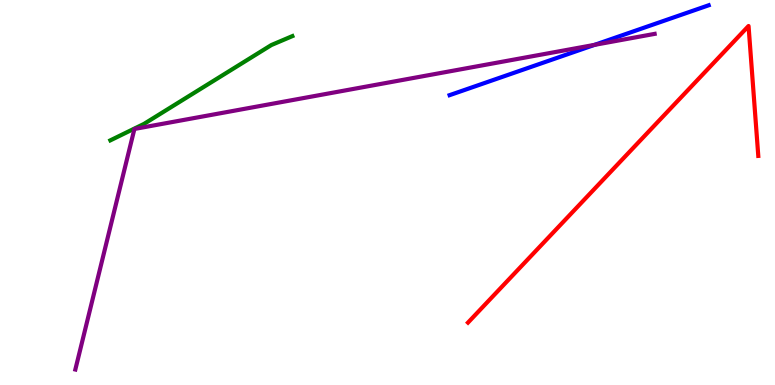[{'lines': ['blue', 'red'], 'intersections': []}, {'lines': ['green', 'red'], 'intersections': []}, {'lines': ['purple', 'red'], 'intersections': []}, {'lines': ['blue', 'green'], 'intersections': []}, {'lines': ['blue', 'purple'], 'intersections': [{'x': 7.67, 'y': 8.84}]}, {'lines': ['green', 'purple'], 'intersections': []}]